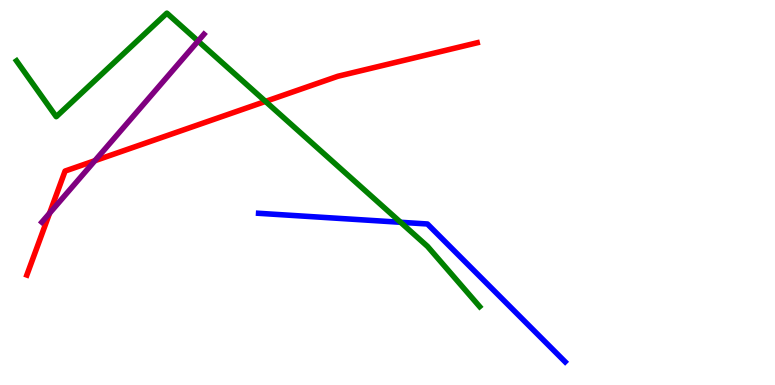[{'lines': ['blue', 'red'], 'intersections': []}, {'lines': ['green', 'red'], 'intersections': [{'x': 3.43, 'y': 7.37}]}, {'lines': ['purple', 'red'], 'intersections': [{'x': 0.64, 'y': 4.46}, {'x': 1.22, 'y': 5.83}]}, {'lines': ['blue', 'green'], 'intersections': [{'x': 5.17, 'y': 4.23}]}, {'lines': ['blue', 'purple'], 'intersections': []}, {'lines': ['green', 'purple'], 'intersections': [{'x': 2.56, 'y': 8.93}]}]